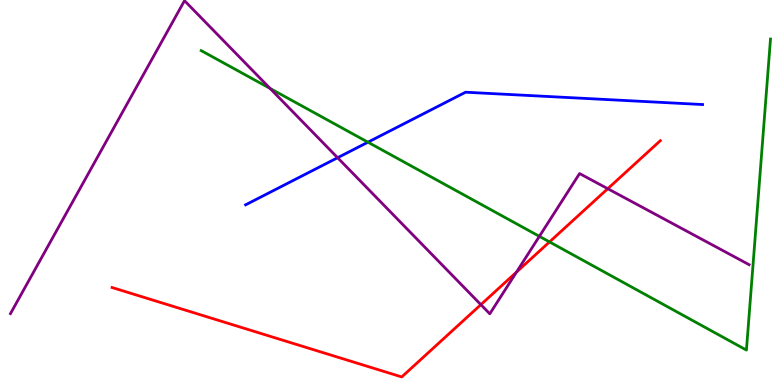[{'lines': ['blue', 'red'], 'intersections': []}, {'lines': ['green', 'red'], 'intersections': [{'x': 7.09, 'y': 3.72}]}, {'lines': ['purple', 'red'], 'intersections': [{'x': 6.2, 'y': 2.09}, {'x': 6.66, 'y': 2.93}, {'x': 7.84, 'y': 5.1}]}, {'lines': ['blue', 'green'], 'intersections': [{'x': 4.75, 'y': 6.31}]}, {'lines': ['blue', 'purple'], 'intersections': [{'x': 4.36, 'y': 5.9}]}, {'lines': ['green', 'purple'], 'intersections': [{'x': 3.48, 'y': 7.7}, {'x': 6.96, 'y': 3.86}]}]